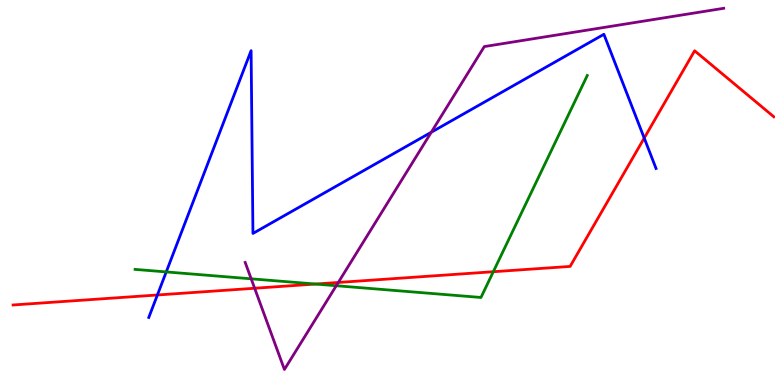[{'lines': ['blue', 'red'], 'intersections': [{'x': 2.03, 'y': 2.34}, {'x': 8.31, 'y': 6.41}]}, {'lines': ['green', 'red'], 'intersections': [{'x': 4.07, 'y': 2.62}, {'x': 6.37, 'y': 2.94}]}, {'lines': ['purple', 'red'], 'intersections': [{'x': 3.29, 'y': 2.51}, {'x': 4.36, 'y': 2.66}]}, {'lines': ['blue', 'green'], 'intersections': [{'x': 2.15, 'y': 2.94}]}, {'lines': ['blue', 'purple'], 'intersections': [{'x': 5.56, 'y': 6.56}]}, {'lines': ['green', 'purple'], 'intersections': [{'x': 3.24, 'y': 2.76}, {'x': 4.34, 'y': 2.58}]}]